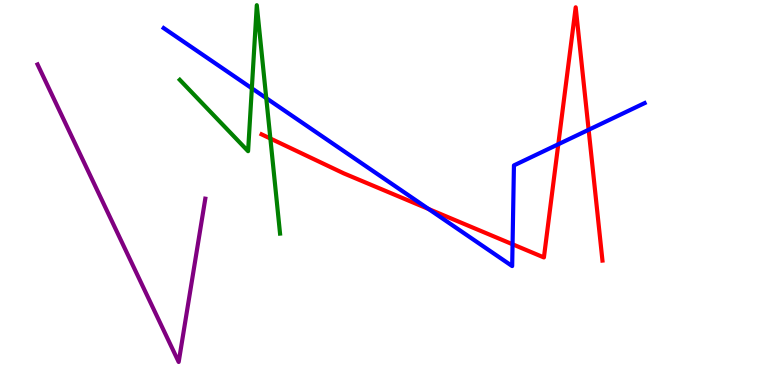[{'lines': ['blue', 'red'], 'intersections': [{'x': 5.53, 'y': 4.57}, {'x': 6.61, 'y': 3.66}, {'x': 7.2, 'y': 6.25}, {'x': 7.6, 'y': 6.63}]}, {'lines': ['green', 'red'], 'intersections': [{'x': 3.49, 'y': 6.4}]}, {'lines': ['purple', 'red'], 'intersections': []}, {'lines': ['blue', 'green'], 'intersections': [{'x': 3.25, 'y': 7.71}, {'x': 3.44, 'y': 7.45}]}, {'lines': ['blue', 'purple'], 'intersections': []}, {'lines': ['green', 'purple'], 'intersections': []}]